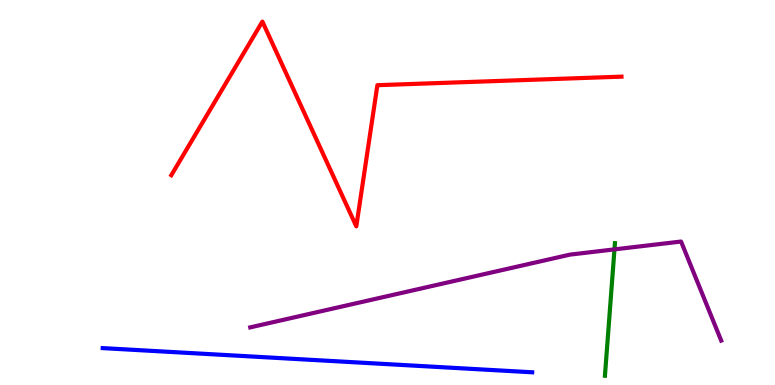[{'lines': ['blue', 'red'], 'intersections': []}, {'lines': ['green', 'red'], 'intersections': []}, {'lines': ['purple', 'red'], 'intersections': []}, {'lines': ['blue', 'green'], 'intersections': []}, {'lines': ['blue', 'purple'], 'intersections': []}, {'lines': ['green', 'purple'], 'intersections': [{'x': 7.93, 'y': 3.52}]}]